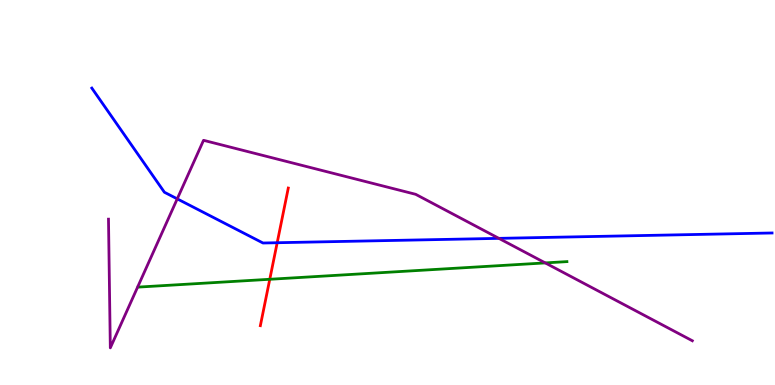[{'lines': ['blue', 'red'], 'intersections': [{'x': 3.58, 'y': 3.7}]}, {'lines': ['green', 'red'], 'intersections': [{'x': 3.48, 'y': 2.75}]}, {'lines': ['purple', 'red'], 'intersections': []}, {'lines': ['blue', 'green'], 'intersections': []}, {'lines': ['blue', 'purple'], 'intersections': [{'x': 2.29, 'y': 4.83}, {'x': 6.44, 'y': 3.81}]}, {'lines': ['green', 'purple'], 'intersections': [{'x': 7.04, 'y': 3.17}]}]